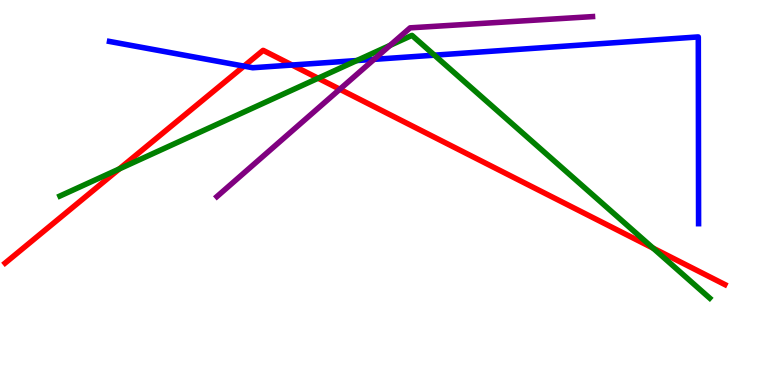[{'lines': ['blue', 'red'], 'intersections': [{'x': 3.15, 'y': 8.28}, {'x': 3.77, 'y': 8.31}]}, {'lines': ['green', 'red'], 'intersections': [{'x': 1.54, 'y': 5.61}, {'x': 4.1, 'y': 7.97}, {'x': 8.43, 'y': 3.56}]}, {'lines': ['purple', 'red'], 'intersections': [{'x': 4.38, 'y': 7.68}]}, {'lines': ['blue', 'green'], 'intersections': [{'x': 4.6, 'y': 8.43}, {'x': 5.61, 'y': 8.57}]}, {'lines': ['blue', 'purple'], 'intersections': [{'x': 4.83, 'y': 8.46}]}, {'lines': ['green', 'purple'], 'intersections': [{'x': 5.03, 'y': 8.82}]}]